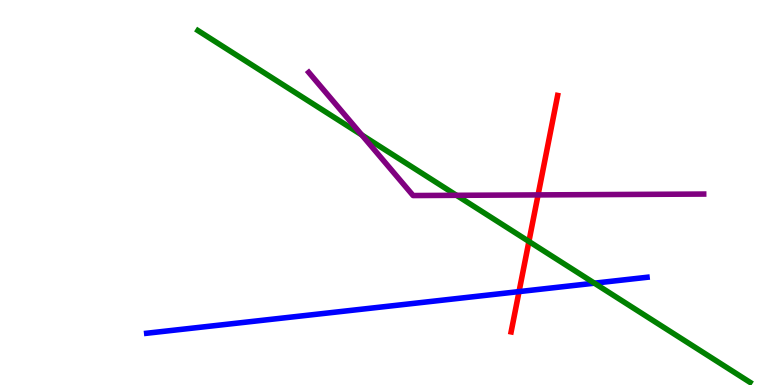[{'lines': ['blue', 'red'], 'intersections': [{'x': 6.7, 'y': 2.43}]}, {'lines': ['green', 'red'], 'intersections': [{'x': 6.82, 'y': 3.73}]}, {'lines': ['purple', 'red'], 'intersections': [{'x': 6.94, 'y': 4.94}]}, {'lines': ['blue', 'green'], 'intersections': [{'x': 7.67, 'y': 2.64}]}, {'lines': ['blue', 'purple'], 'intersections': []}, {'lines': ['green', 'purple'], 'intersections': [{'x': 4.67, 'y': 6.49}, {'x': 5.89, 'y': 4.93}]}]